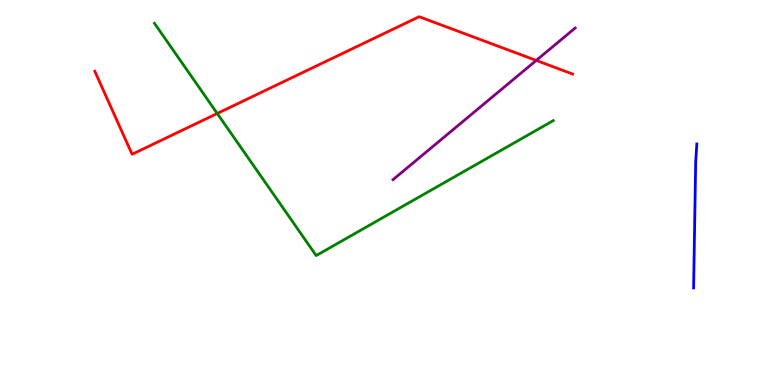[{'lines': ['blue', 'red'], 'intersections': []}, {'lines': ['green', 'red'], 'intersections': [{'x': 2.8, 'y': 7.05}]}, {'lines': ['purple', 'red'], 'intersections': [{'x': 6.92, 'y': 8.43}]}, {'lines': ['blue', 'green'], 'intersections': []}, {'lines': ['blue', 'purple'], 'intersections': []}, {'lines': ['green', 'purple'], 'intersections': []}]